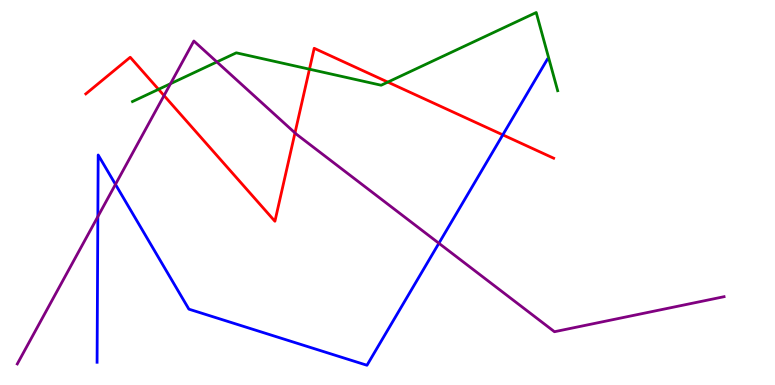[{'lines': ['blue', 'red'], 'intersections': [{'x': 6.49, 'y': 6.5}]}, {'lines': ['green', 'red'], 'intersections': [{'x': 2.05, 'y': 7.68}, {'x': 3.99, 'y': 8.2}, {'x': 5.0, 'y': 7.87}]}, {'lines': ['purple', 'red'], 'intersections': [{'x': 2.12, 'y': 7.52}, {'x': 3.81, 'y': 6.55}]}, {'lines': ['blue', 'green'], 'intersections': []}, {'lines': ['blue', 'purple'], 'intersections': [{'x': 1.26, 'y': 4.37}, {'x': 1.49, 'y': 5.21}, {'x': 5.66, 'y': 3.68}]}, {'lines': ['green', 'purple'], 'intersections': [{'x': 2.2, 'y': 7.83}, {'x': 2.8, 'y': 8.39}]}]